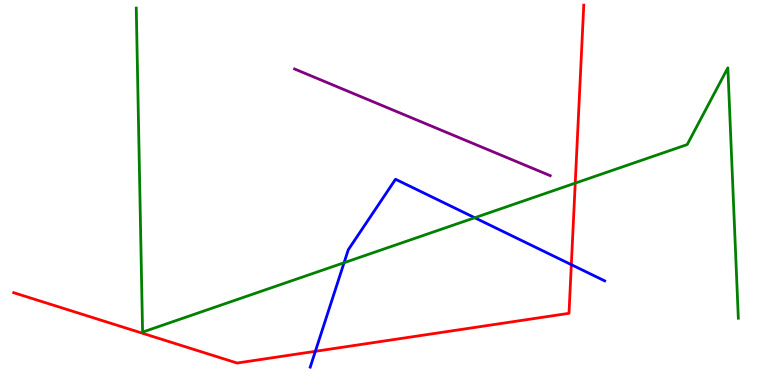[{'lines': ['blue', 'red'], 'intersections': [{'x': 4.07, 'y': 0.875}, {'x': 7.37, 'y': 3.13}]}, {'lines': ['green', 'red'], 'intersections': [{'x': 7.42, 'y': 5.24}]}, {'lines': ['purple', 'red'], 'intersections': []}, {'lines': ['blue', 'green'], 'intersections': [{'x': 4.44, 'y': 3.18}, {'x': 6.13, 'y': 4.34}]}, {'lines': ['blue', 'purple'], 'intersections': []}, {'lines': ['green', 'purple'], 'intersections': []}]